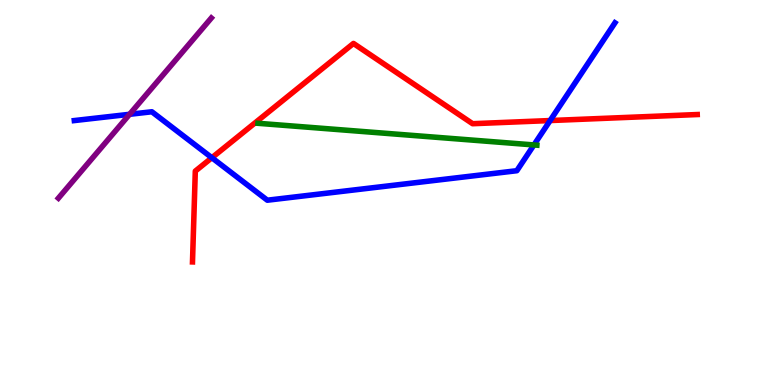[{'lines': ['blue', 'red'], 'intersections': [{'x': 2.73, 'y': 5.9}, {'x': 7.1, 'y': 6.87}]}, {'lines': ['green', 'red'], 'intersections': []}, {'lines': ['purple', 'red'], 'intersections': []}, {'lines': ['blue', 'green'], 'intersections': [{'x': 6.89, 'y': 6.24}]}, {'lines': ['blue', 'purple'], 'intersections': [{'x': 1.67, 'y': 7.03}]}, {'lines': ['green', 'purple'], 'intersections': []}]